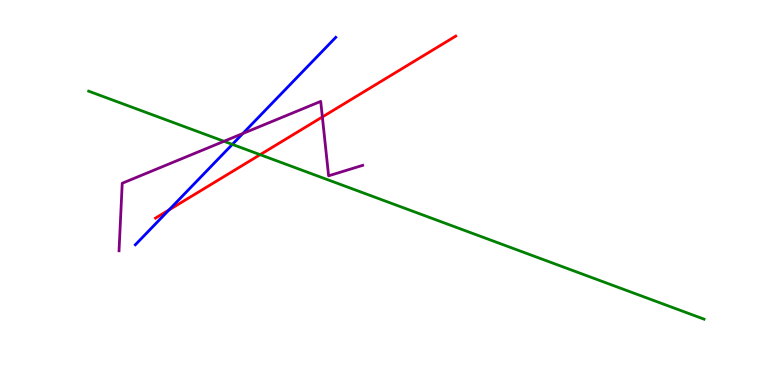[{'lines': ['blue', 'red'], 'intersections': [{'x': 2.18, 'y': 4.55}]}, {'lines': ['green', 'red'], 'intersections': [{'x': 3.36, 'y': 5.98}]}, {'lines': ['purple', 'red'], 'intersections': [{'x': 4.16, 'y': 6.96}]}, {'lines': ['blue', 'green'], 'intersections': [{'x': 3.0, 'y': 6.25}]}, {'lines': ['blue', 'purple'], 'intersections': [{'x': 3.13, 'y': 6.53}]}, {'lines': ['green', 'purple'], 'intersections': [{'x': 2.89, 'y': 6.33}]}]